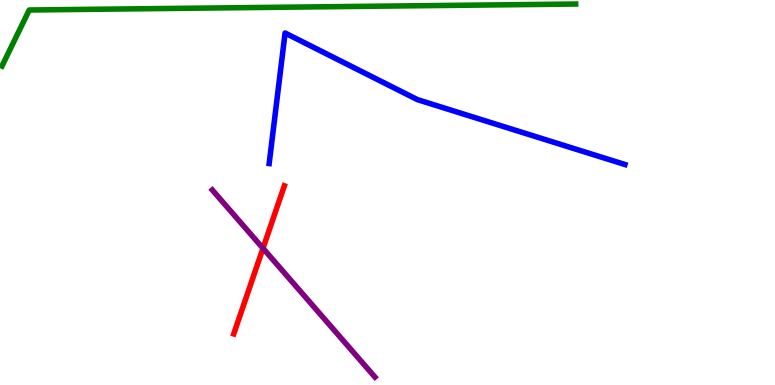[{'lines': ['blue', 'red'], 'intersections': []}, {'lines': ['green', 'red'], 'intersections': []}, {'lines': ['purple', 'red'], 'intersections': [{'x': 3.39, 'y': 3.55}]}, {'lines': ['blue', 'green'], 'intersections': []}, {'lines': ['blue', 'purple'], 'intersections': []}, {'lines': ['green', 'purple'], 'intersections': []}]